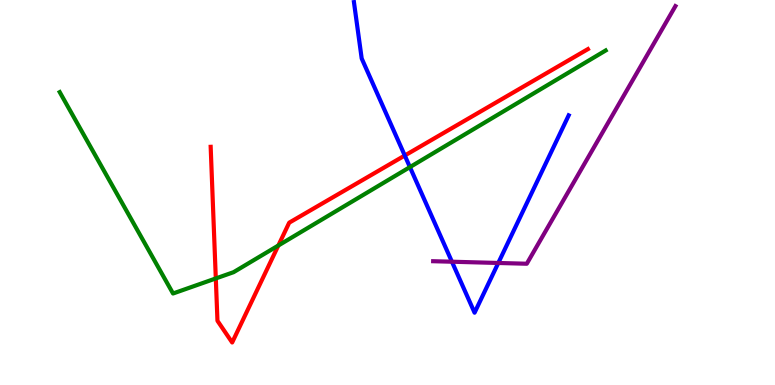[{'lines': ['blue', 'red'], 'intersections': [{'x': 5.22, 'y': 5.96}]}, {'lines': ['green', 'red'], 'intersections': [{'x': 2.78, 'y': 2.77}, {'x': 3.59, 'y': 3.62}]}, {'lines': ['purple', 'red'], 'intersections': []}, {'lines': ['blue', 'green'], 'intersections': [{'x': 5.29, 'y': 5.66}]}, {'lines': ['blue', 'purple'], 'intersections': [{'x': 5.83, 'y': 3.2}, {'x': 6.43, 'y': 3.17}]}, {'lines': ['green', 'purple'], 'intersections': []}]